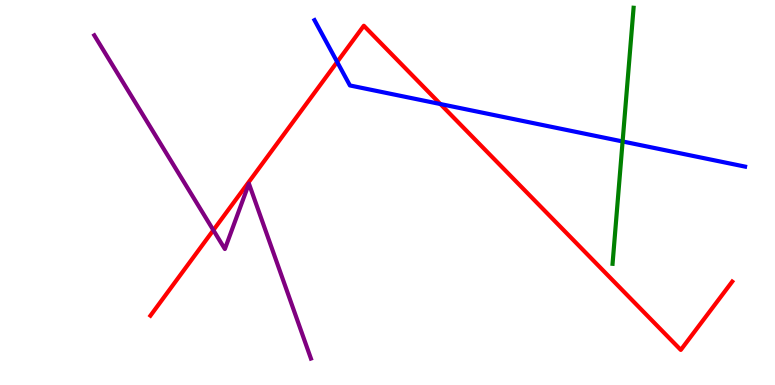[{'lines': ['blue', 'red'], 'intersections': [{'x': 4.35, 'y': 8.39}, {'x': 5.68, 'y': 7.3}]}, {'lines': ['green', 'red'], 'intersections': []}, {'lines': ['purple', 'red'], 'intersections': [{'x': 2.75, 'y': 4.02}]}, {'lines': ['blue', 'green'], 'intersections': [{'x': 8.03, 'y': 6.33}]}, {'lines': ['blue', 'purple'], 'intersections': []}, {'lines': ['green', 'purple'], 'intersections': []}]